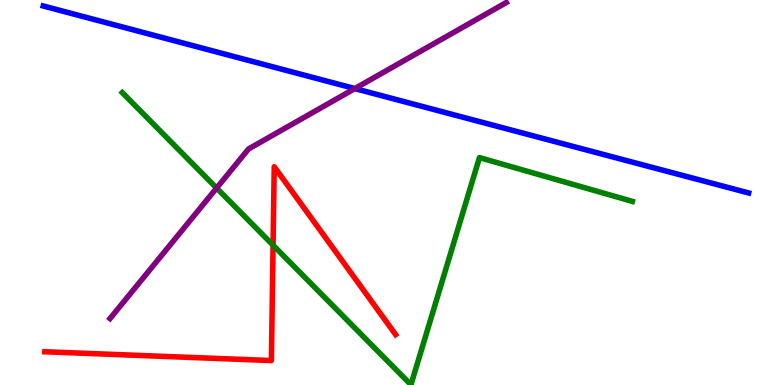[{'lines': ['blue', 'red'], 'intersections': []}, {'lines': ['green', 'red'], 'intersections': [{'x': 3.52, 'y': 3.63}]}, {'lines': ['purple', 'red'], 'intersections': []}, {'lines': ['blue', 'green'], 'intersections': []}, {'lines': ['blue', 'purple'], 'intersections': [{'x': 4.58, 'y': 7.7}]}, {'lines': ['green', 'purple'], 'intersections': [{'x': 2.8, 'y': 5.12}]}]